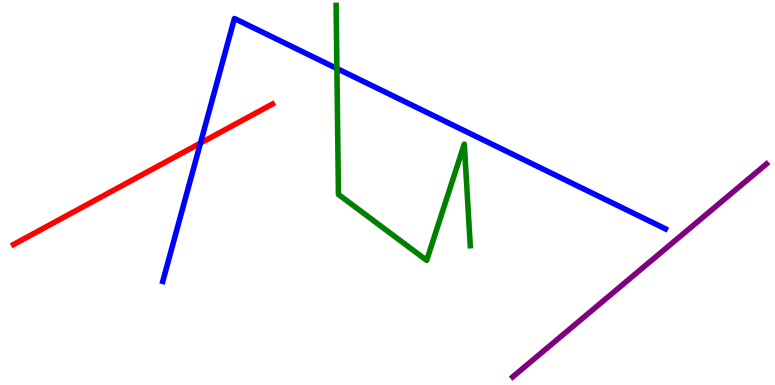[{'lines': ['blue', 'red'], 'intersections': [{'x': 2.59, 'y': 6.28}]}, {'lines': ['green', 'red'], 'intersections': []}, {'lines': ['purple', 'red'], 'intersections': []}, {'lines': ['blue', 'green'], 'intersections': [{'x': 4.35, 'y': 8.22}]}, {'lines': ['blue', 'purple'], 'intersections': []}, {'lines': ['green', 'purple'], 'intersections': []}]